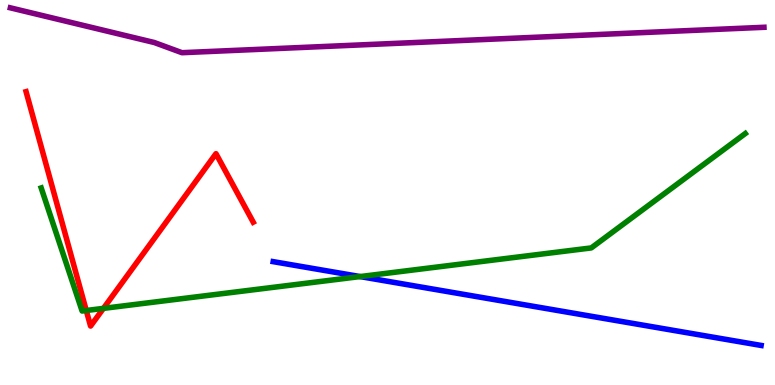[{'lines': ['blue', 'red'], 'intersections': []}, {'lines': ['green', 'red'], 'intersections': [{'x': 1.11, 'y': 1.94}, {'x': 1.33, 'y': 1.99}]}, {'lines': ['purple', 'red'], 'intersections': []}, {'lines': ['blue', 'green'], 'intersections': [{'x': 4.65, 'y': 2.82}]}, {'lines': ['blue', 'purple'], 'intersections': []}, {'lines': ['green', 'purple'], 'intersections': []}]